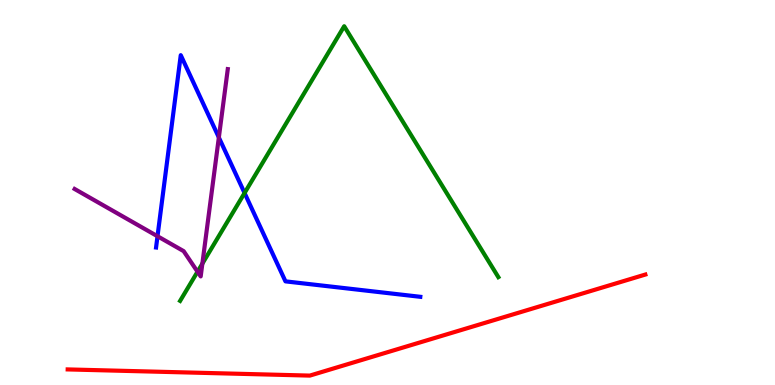[{'lines': ['blue', 'red'], 'intersections': []}, {'lines': ['green', 'red'], 'intersections': []}, {'lines': ['purple', 'red'], 'intersections': []}, {'lines': ['blue', 'green'], 'intersections': [{'x': 3.16, 'y': 4.99}]}, {'lines': ['blue', 'purple'], 'intersections': [{'x': 2.03, 'y': 3.86}, {'x': 2.82, 'y': 6.43}]}, {'lines': ['green', 'purple'], 'intersections': [{'x': 2.55, 'y': 2.94}, {'x': 2.61, 'y': 3.15}]}]